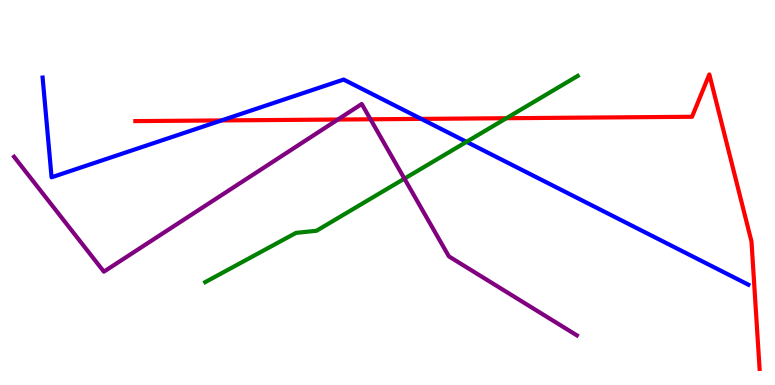[{'lines': ['blue', 'red'], 'intersections': [{'x': 2.86, 'y': 6.87}, {'x': 5.44, 'y': 6.91}]}, {'lines': ['green', 'red'], 'intersections': [{'x': 6.53, 'y': 6.93}]}, {'lines': ['purple', 'red'], 'intersections': [{'x': 4.36, 'y': 6.9}, {'x': 4.78, 'y': 6.9}]}, {'lines': ['blue', 'green'], 'intersections': [{'x': 6.02, 'y': 6.32}]}, {'lines': ['blue', 'purple'], 'intersections': []}, {'lines': ['green', 'purple'], 'intersections': [{'x': 5.22, 'y': 5.36}]}]